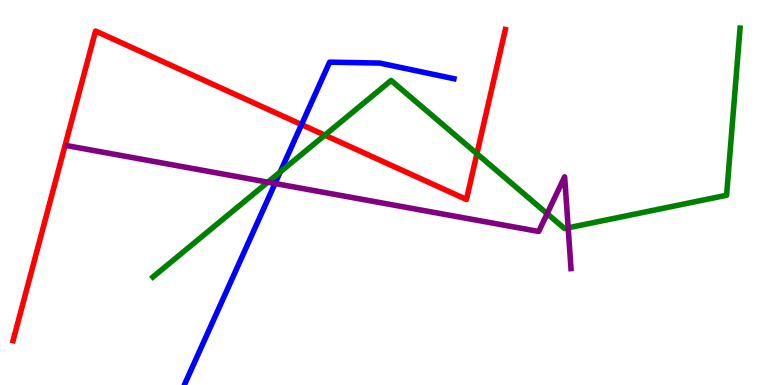[{'lines': ['blue', 'red'], 'intersections': [{'x': 3.89, 'y': 6.76}]}, {'lines': ['green', 'red'], 'intersections': [{'x': 4.19, 'y': 6.49}, {'x': 6.15, 'y': 6.01}]}, {'lines': ['purple', 'red'], 'intersections': []}, {'lines': ['blue', 'green'], 'intersections': [{'x': 3.62, 'y': 5.53}]}, {'lines': ['blue', 'purple'], 'intersections': [{'x': 3.55, 'y': 5.23}]}, {'lines': ['green', 'purple'], 'intersections': [{'x': 3.46, 'y': 5.27}, {'x': 7.06, 'y': 4.45}, {'x': 7.33, 'y': 4.08}]}]